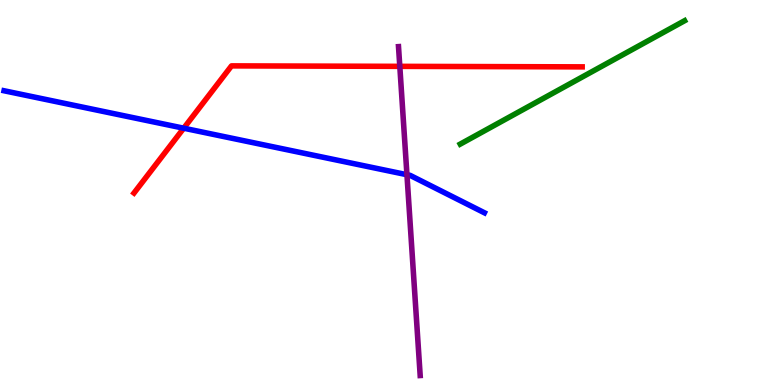[{'lines': ['blue', 'red'], 'intersections': [{'x': 2.37, 'y': 6.67}]}, {'lines': ['green', 'red'], 'intersections': []}, {'lines': ['purple', 'red'], 'intersections': [{'x': 5.16, 'y': 8.28}]}, {'lines': ['blue', 'green'], 'intersections': []}, {'lines': ['blue', 'purple'], 'intersections': [{'x': 5.25, 'y': 5.46}]}, {'lines': ['green', 'purple'], 'intersections': []}]